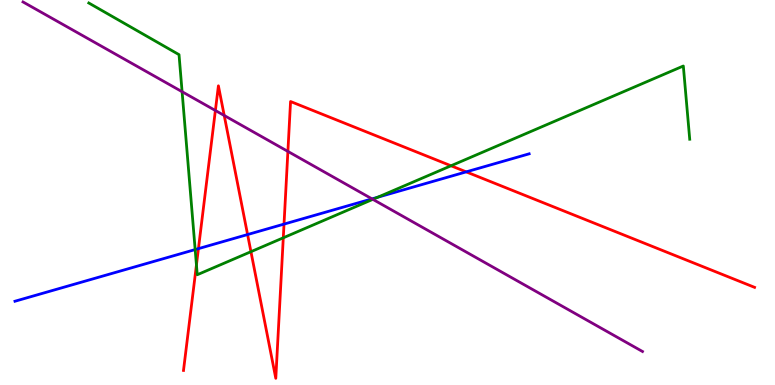[{'lines': ['blue', 'red'], 'intersections': [{'x': 2.56, 'y': 3.54}, {'x': 3.19, 'y': 3.91}, {'x': 3.66, 'y': 4.18}, {'x': 6.02, 'y': 5.54}]}, {'lines': ['green', 'red'], 'intersections': [{'x': 2.53, 'y': 3.12}, {'x': 3.24, 'y': 3.46}, {'x': 3.66, 'y': 3.82}, {'x': 5.82, 'y': 5.69}]}, {'lines': ['purple', 'red'], 'intersections': [{'x': 2.78, 'y': 7.13}, {'x': 2.89, 'y': 7.0}, {'x': 3.71, 'y': 6.07}]}, {'lines': ['blue', 'green'], 'intersections': [{'x': 2.52, 'y': 3.52}, {'x': 4.87, 'y': 4.88}]}, {'lines': ['blue', 'purple'], 'intersections': [{'x': 4.8, 'y': 4.83}]}, {'lines': ['green', 'purple'], 'intersections': [{'x': 2.35, 'y': 7.62}, {'x': 4.81, 'y': 4.82}]}]